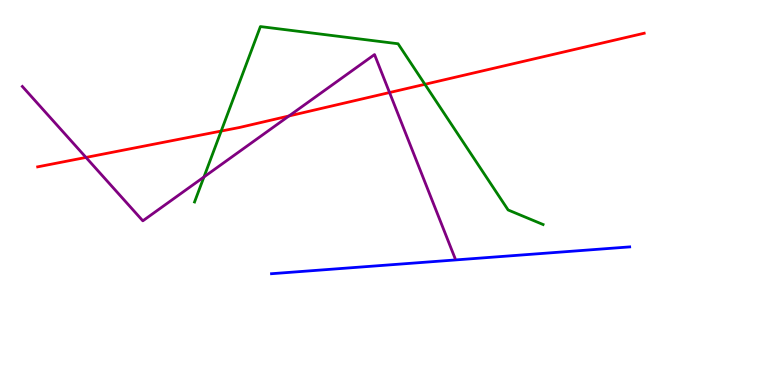[{'lines': ['blue', 'red'], 'intersections': []}, {'lines': ['green', 'red'], 'intersections': [{'x': 2.85, 'y': 6.6}, {'x': 5.48, 'y': 7.81}]}, {'lines': ['purple', 'red'], 'intersections': [{'x': 1.11, 'y': 5.91}, {'x': 3.73, 'y': 6.99}, {'x': 5.03, 'y': 7.6}]}, {'lines': ['blue', 'green'], 'intersections': []}, {'lines': ['blue', 'purple'], 'intersections': []}, {'lines': ['green', 'purple'], 'intersections': [{'x': 2.63, 'y': 5.4}]}]